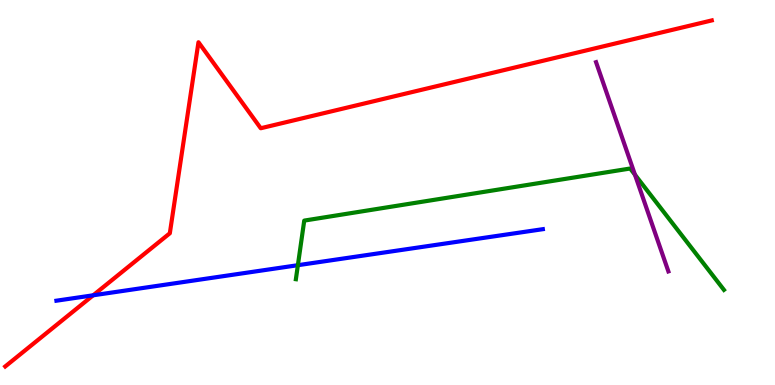[{'lines': ['blue', 'red'], 'intersections': [{'x': 1.2, 'y': 2.33}]}, {'lines': ['green', 'red'], 'intersections': []}, {'lines': ['purple', 'red'], 'intersections': []}, {'lines': ['blue', 'green'], 'intersections': [{'x': 3.84, 'y': 3.11}]}, {'lines': ['blue', 'purple'], 'intersections': []}, {'lines': ['green', 'purple'], 'intersections': [{'x': 8.19, 'y': 5.46}]}]